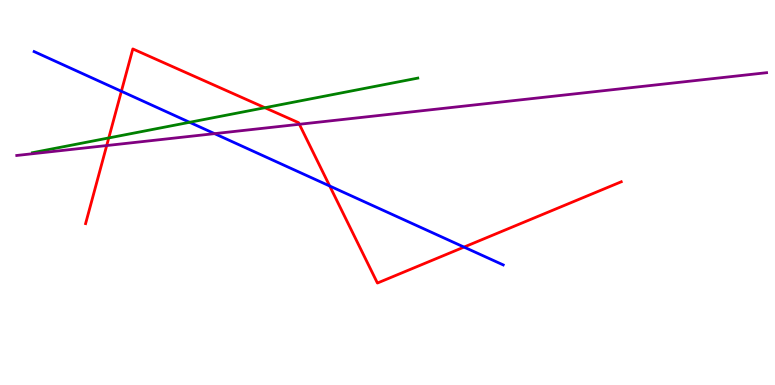[{'lines': ['blue', 'red'], 'intersections': [{'x': 1.57, 'y': 7.63}, {'x': 4.25, 'y': 5.17}, {'x': 5.99, 'y': 3.58}]}, {'lines': ['green', 'red'], 'intersections': [{'x': 1.4, 'y': 6.42}, {'x': 3.42, 'y': 7.2}]}, {'lines': ['purple', 'red'], 'intersections': [{'x': 1.38, 'y': 6.22}, {'x': 3.86, 'y': 6.77}]}, {'lines': ['blue', 'green'], 'intersections': [{'x': 2.45, 'y': 6.82}]}, {'lines': ['blue', 'purple'], 'intersections': [{'x': 2.77, 'y': 6.53}]}, {'lines': ['green', 'purple'], 'intersections': []}]